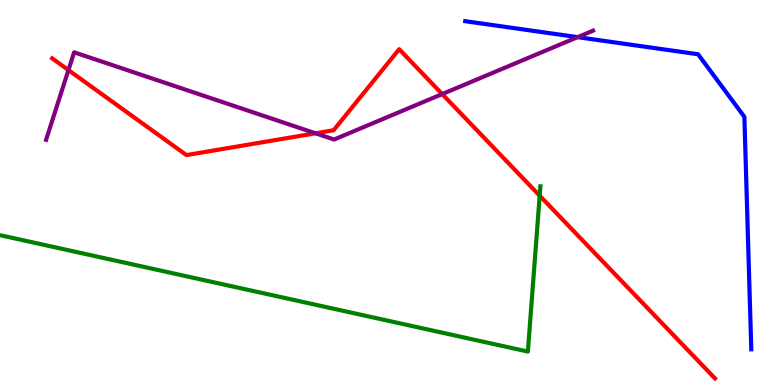[{'lines': ['blue', 'red'], 'intersections': []}, {'lines': ['green', 'red'], 'intersections': [{'x': 6.96, 'y': 4.92}]}, {'lines': ['purple', 'red'], 'intersections': [{'x': 0.883, 'y': 8.18}, {'x': 4.07, 'y': 6.54}, {'x': 5.71, 'y': 7.56}]}, {'lines': ['blue', 'green'], 'intersections': []}, {'lines': ['blue', 'purple'], 'intersections': [{'x': 7.45, 'y': 9.04}]}, {'lines': ['green', 'purple'], 'intersections': []}]